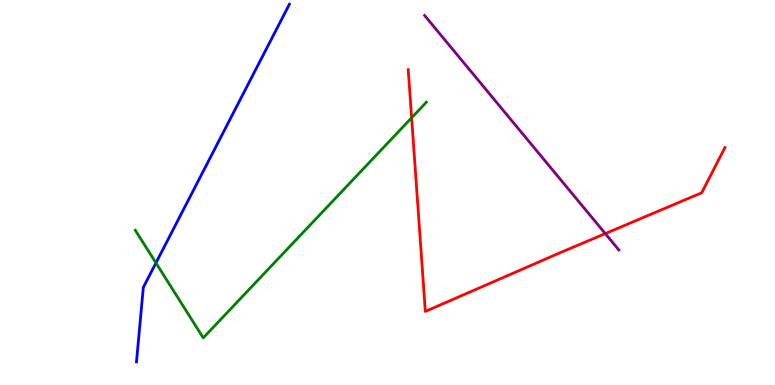[{'lines': ['blue', 'red'], 'intersections': []}, {'lines': ['green', 'red'], 'intersections': [{'x': 5.31, 'y': 6.94}]}, {'lines': ['purple', 'red'], 'intersections': [{'x': 7.81, 'y': 3.93}]}, {'lines': ['blue', 'green'], 'intersections': [{'x': 2.01, 'y': 3.17}]}, {'lines': ['blue', 'purple'], 'intersections': []}, {'lines': ['green', 'purple'], 'intersections': []}]